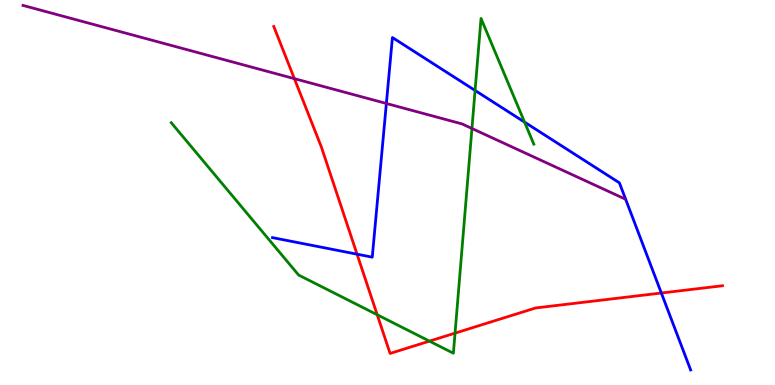[{'lines': ['blue', 'red'], 'intersections': [{'x': 4.61, 'y': 3.4}, {'x': 8.53, 'y': 2.39}]}, {'lines': ['green', 'red'], 'intersections': [{'x': 4.87, 'y': 1.82}, {'x': 5.54, 'y': 1.14}, {'x': 5.87, 'y': 1.35}]}, {'lines': ['purple', 'red'], 'intersections': [{'x': 3.8, 'y': 7.96}]}, {'lines': ['blue', 'green'], 'intersections': [{'x': 6.13, 'y': 7.65}, {'x': 6.77, 'y': 6.83}]}, {'lines': ['blue', 'purple'], 'intersections': [{'x': 4.99, 'y': 7.31}]}, {'lines': ['green', 'purple'], 'intersections': [{'x': 6.09, 'y': 6.66}]}]